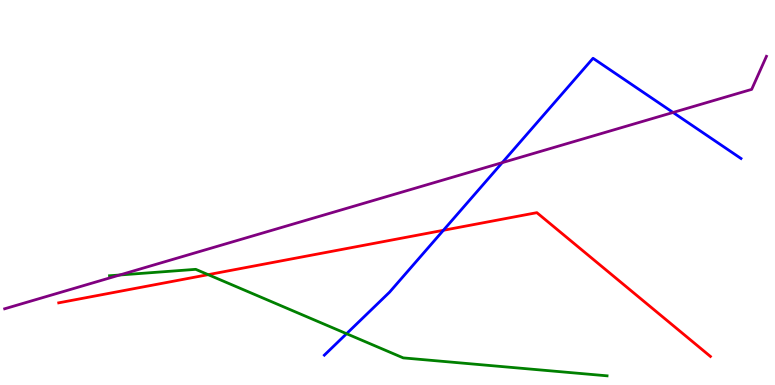[{'lines': ['blue', 'red'], 'intersections': [{'x': 5.72, 'y': 4.02}]}, {'lines': ['green', 'red'], 'intersections': [{'x': 2.69, 'y': 2.87}]}, {'lines': ['purple', 'red'], 'intersections': []}, {'lines': ['blue', 'green'], 'intersections': [{'x': 4.47, 'y': 1.33}]}, {'lines': ['blue', 'purple'], 'intersections': [{'x': 6.48, 'y': 5.78}, {'x': 8.68, 'y': 7.08}]}, {'lines': ['green', 'purple'], 'intersections': [{'x': 1.54, 'y': 2.86}]}]